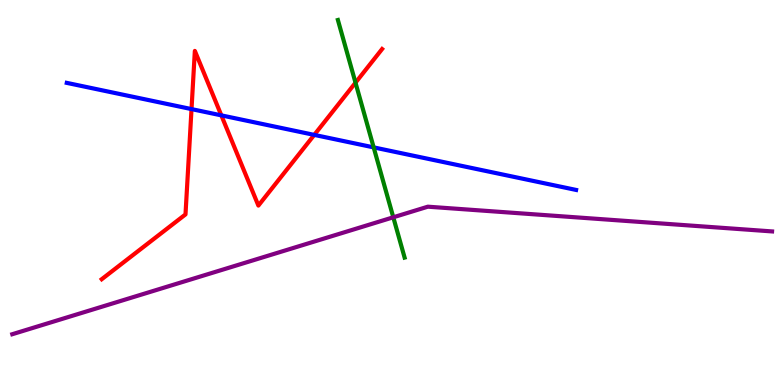[{'lines': ['blue', 'red'], 'intersections': [{'x': 2.47, 'y': 7.17}, {'x': 2.86, 'y': 7.0}, {'x': 4.05, 'y': 6.5}]}, {'lines': ['green', 'red'], 'intersections': [{'x': 4.59, 'y': 7.85}]}, {'lines': ['purple', 'red'], 'intersections': []}, {'lines': ['blue', 'green'], 'intersections': [{'x': 4.82, 'y': 6.17}]}, {'lines': ['blue', 'purple'], 'intersections': []}, {'lines': ['green', 'purple'], 'intersections': [{'x': 5.07, 'y': 4.36}]}]